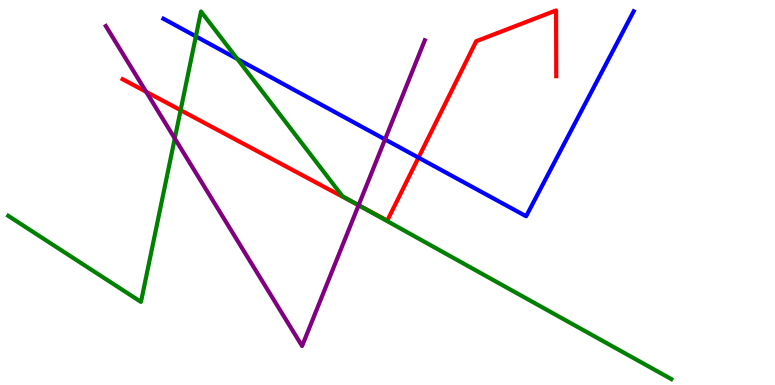[{'lines': ['blue', 'red'], 'intersections': [{'x': 5.4, 'y': 5.91}]}, {'lines': ['green', 'red'], 'intersections': [{'x': 2.33, 'y': 7.14}, {'x': 4.66, 'y': 4.64}]}, {'lines': ['purple', 'red'], 'intersections': [{'x': 1.89, 'y': 7.62}, {'x': 4.63, 'y': 4.67}]}, {'lines': ['blue', 'green'], 'intersections': [{'x': 2.53, 'y': 9.06}, {'x': 3.06, 'y': 8.47}]}, {'lines': ['blue', 'purple'], 'intersections': [{'x': 4.97, 'y': 6.38}]}, {'lines': ['green', 'purple'], 'intersections': [{'x': 2.26, 'y': 6.4}, {'x': 4.63, 'y': 4.67}]}]